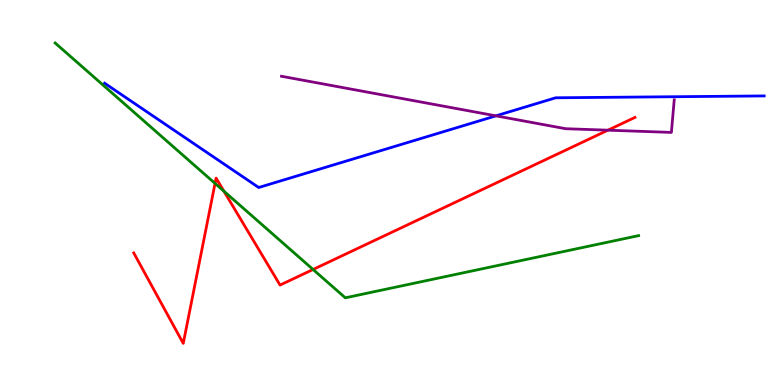[{'lines': ['blue', 'red'], 'intersections': []}, {'lines': ['green', 'red'], 'intersections': [{'x': 2.77, 'y': 5.24}, {'x': 2.89, 'y': 5.03}, {'x': 4.04, 'y': 3.0}]}, {'lines': ['purple', 'red'], 'intersections': [{'x': 7.84, 'y': 6.62}]}, {'lines': ['blue', 'green'], 'intersections': []}, {'lines': ['blue', 'purple'], 'intersections': [{'x': 6.4, 'y': 6.99}]}, {'lines': ['green', 'purple'], 'intersections': []}]